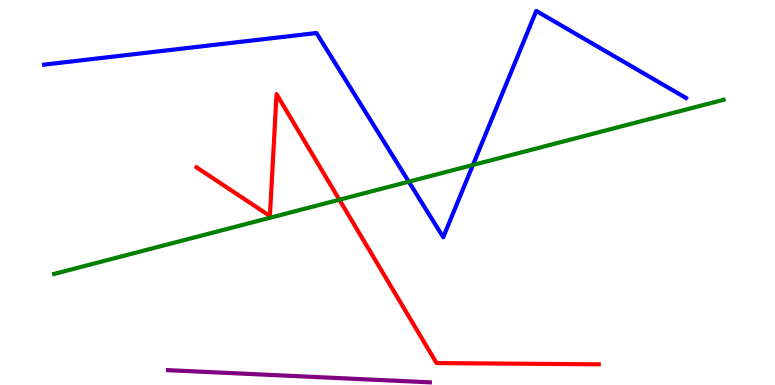[{'lines': ['blue', 'red'], 'intersections': []}, {'lines': ['green', 'red'], 'intersections': [{'x': 4.38, 'y': 4.81}]}, {'lines': ['purple', 'red'], 'intersections': []}, {'lines': ['blue', 'green'], 'intersections': [{'x': 5.27, 'y': 5.28}, {'x': 6.1, 'y': 5.71}]}, {'lines': ['blue', 'purple'], 'intersections': []}, {'lines': ['green', 'purple'], 'intersections': []}]